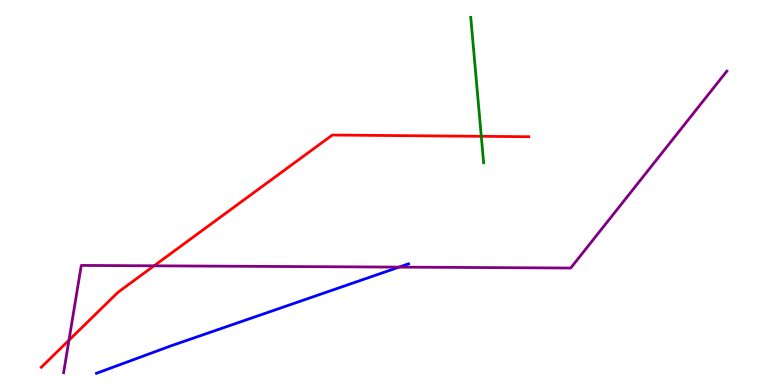[{'lines': ['blue', 'red'], 'intersections': []}, {'lines': ['green', 'red'], 'intersections': [{'x': 6.21, 'y': 6.46}]}, {'lines': ['purple', 'red'], 'intersections': [{'x': 0.89, 'y': 1.16}, {'x': 1.99, 'y': 3.1}]}, {'lines': ['blue', 'green'], 'intersections': []}, {'lines': ['blue', 'purple'], 'intersections': [{'x': 5.15, 'y': 3.06}]}, {'lines': ['green', 'purple'], 'intersections': []}]